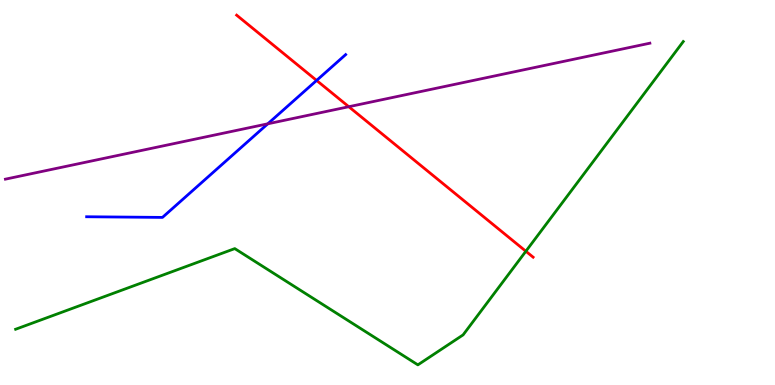[{'lines': ['blue', 'red'], 'intersections': [{'x': 4.09, 'y': 7.91}]}, {'lines': ['green', 'red'], 'intersections': [{'x': 6.79, 'y': 3.47}]}, {'lines': ['purple', 'red'], 'intersections': [{'x': 4.5, 'y': 7.23}]}, {'lines': ['blue', 'green'], 'intersections': []}, {'lines': ['blue', 'purple'], 'intersections': [{'x': 3.46, 'y': 6.78}]}, {'lines': ['green', 'purple'], 'intersections': []}]